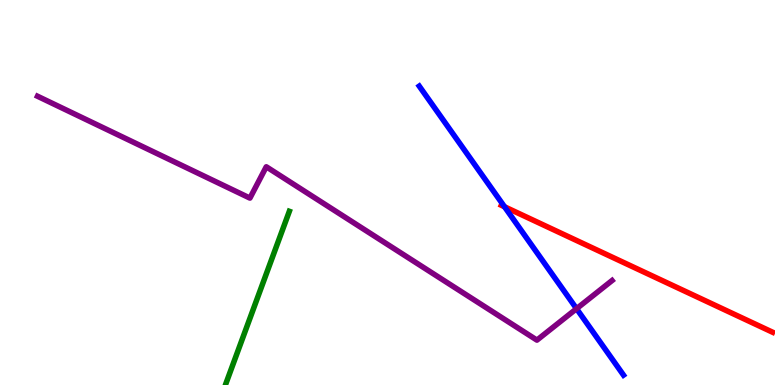[{'lines': ['blue', 'red'], 'intersections': [{'x': 6.51, 'y': 4.63}]}, {'lines': ['green', 'red'], 'intersections': []}, {'lines': ['purple', 'red'], 'intersections': []}, {'lines': ['blue', 'green'], 'intersections': []}, {'lines': ['blue', 'purple'], 'intersections': [{'x': 7.44, 'y': 1.98}]}, {'lines': ['green', 'purple'], 'intersections': []}]